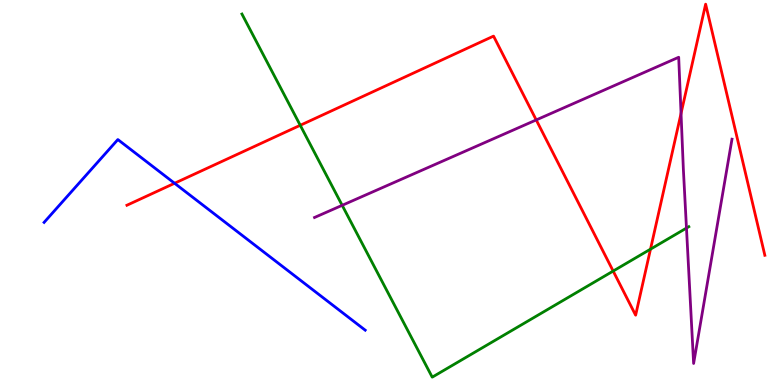[{'lines': ['blue', 'red'], 'intersections': [{'x': 2.25, 'y': 5.24}]}, {'lines': ['green', 'red'], 'intersections': [{'x': 3.87, 'y': 6.75}, {'x': 7.91, 'y': 2.96}, {'x': 8.39, 'y': 3.53}]}, {'lines': ['purple', 'red'], 'intersections': [{'x': 6.92, 'y': 6.88}, {'x': 8.79, 'y': 7.05}]}, {'lines': ['blue', 'green'], 'intersections': []}, {'lines': ['blue', 'purple'], 'intersections': []}, {'lines': ['green', 'purple'], 'intersections': [{'x': 4.42, 'y': 4.67}, {'x': 8.86, 'y': 4.08}]}]